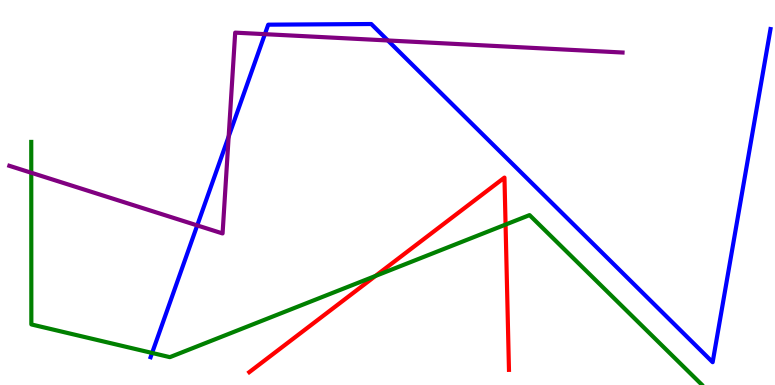[{'lines': ['blue', 'red'], 'intersections': []}, {'lines': ['green', 'red'], 'intersections': [{'x': 4.84, 'y': 2.83}, {'x': 6.52, 'y': 4.17}]}, {'lines': ['purple', 'red'], 'intersections': []}, {'lines': ['blue', 'green'], 'intersections': [{'x': 1.96, 'y': 0.832}]}, {'lines': ['blue', 'purple'], 'intersections': [{'x': 2.54, 'y': 4.15}, {'x': 2.95, 'y': 6.45}, {'x': 3.42, 'y': 9.11}, {'x': 5.0, 'y': 8.95}]}, {'lines': ['green', 'purple'], 'intersections': [{'x': 0.403, 'y': 5.51}]}]